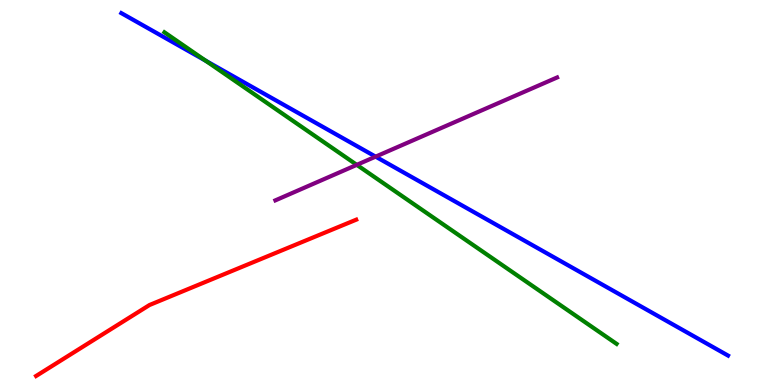[{'lines': ['blue', 'red'], 'intersections': []}, {'lines': ['green', 'red'], 'intersections': []}, {'lines': ['purple', 'red'], 'intersections': []}, {'lines': ['blue', 'green'], 'intersections': [{'x': 2.65, 'y': 8.42}]}, {'lines': ['blue', 'purple'], 'intersections': [{'x': 4.85, 'y': 5.93}]}, {'lines': ['green', 'purple'], 'intersections': [{'x': 4.6, 'y': 5.72}]}]